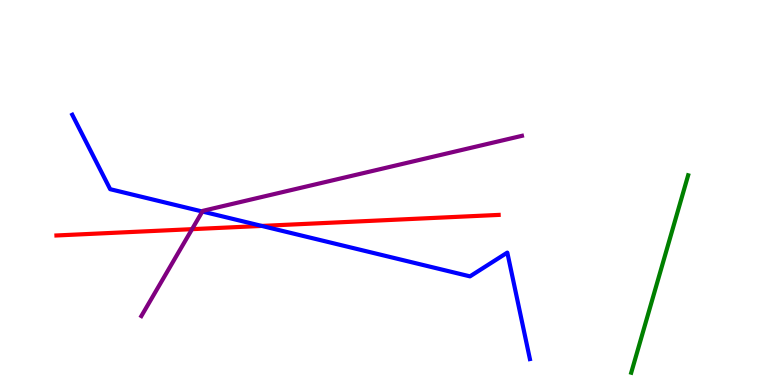[{'lines': ['blue', 'red'], 'intersections': [{'x': 3.38, 'y': 4.13}]}, {'lines': ['green', 'red'], 'intersections': []}, {'lines': ['purple', 'red'], 'intersections': [{'x': 2.48, 'y': 4.05}]}, {'lines': ['blue', 'green'], 'intersections': []}, {'lines': ['blue', 'purple'], 'intersections': [{'x': 2.61, 'y': 4.51}]}, {'lines': ['green', 'purple'], 'intersections': []}]